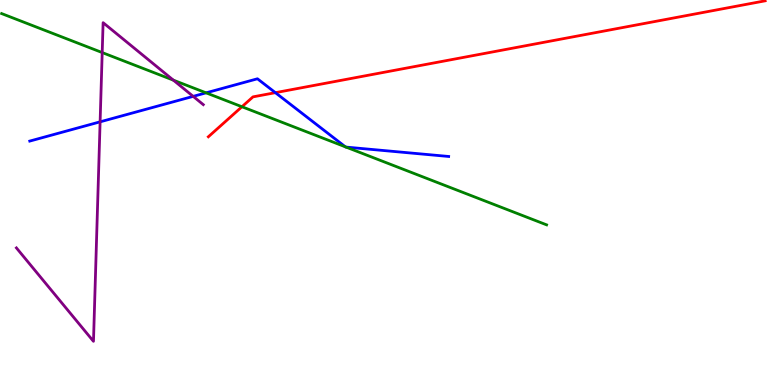[{'lines': ['blue', 'red'], 'intersections': [{'x': 3.55, 'y': 7.59}]}, {'lines': ['green', 'red'], 'intersections': [{'x': 3.12, 'y': 7.23}]}, {'lines': ['purple', 'red'], 'intersections': []}, {'lines': ['blue', 'green'], 'intersections': [{'x': 2.66, 'y': 7.59}, {'x': 4.46, 'y': 6.19}, {'x': 4.46, 'y': 6.18}]}, {'lines': ['blue', 'purple'], 'intersections': [{'x': 1.29, 'y': 6.84}, {'x': 2.49, 'y': 7.5}]}, {'lines': ['green', 'purple'], 'intersections': [{'x': 1.32, 'y': 8.63}, {'x': 2.24, 'y': 7.92}]}]